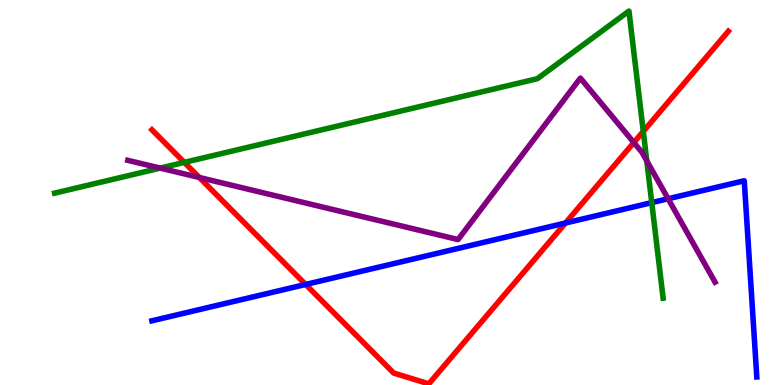[{'lines': ['blue', 'red'], 'intersections': [{'x': 3.94, 'y': 2.61}, {'x': 7.3, 'y': 4.21}]}, {'lines': ['green', 'red'], 'intersections': [{'x': 2.38, 'y': 5.78}, {'x': 8.3, 'y': 6.59}]}, {'lines': ['purple', 'red'], 'intersections': [{'x': 2.57, 'y': 5.39}, {'x': 8.18, 'y': 6.3}]}, {'lines': ['blue', 'green'], 'intersections': [{'x': 8.41, 'y': 4.74}]}, {'lines': ['blue', 'purple'], 'intersections': [{'x': 8.62, 'y': 4.84}]}, {'lines': ['green', 'purple'], 'intersections': [{'x': 2.07, 'y': 5.63}, {'x': 8.35, 'y': 5.82}]}]